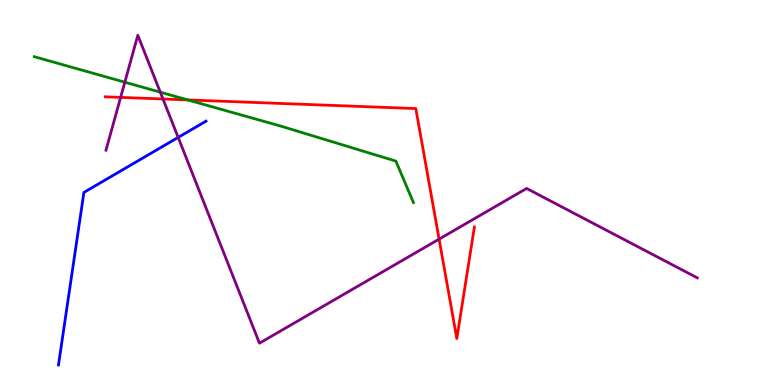[{'lines': ['blue', 'red'], 'intersections': []}, {'lines': ['green', 'red'], 'intersections': [{'x': 2.42, 'y': 7.4}]}, {'lines': ['purple', 'red'], 'intersections': [{'x': 1.56, 'y': 7.47}, {'x': 2.1, 'y': 7.43}, {'x': 5.67, 'y': 3.79}]}, {'lines': ['blue', 'green'], 'intersections': []}, {'lines': ['blue', 'purple'], 'intersections': [{'x': 2.3, 'y': 6.43}]}, {'lines': ['green', 'purple'], 'intersections': [{'x': 1.61, 'y': 7.87}, {'x': 2.07, 'y': 7.61}]}]